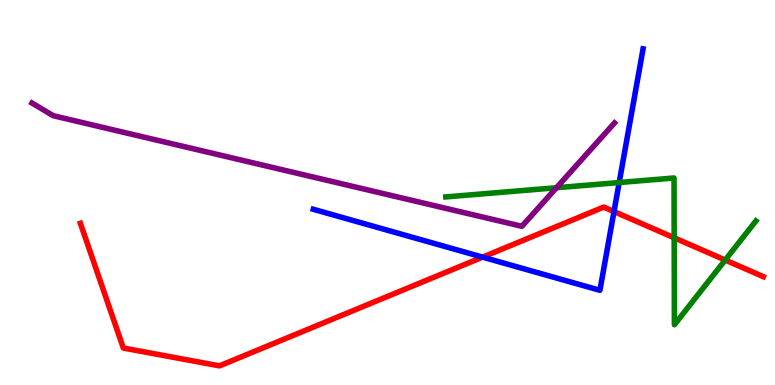[{'lines': ['blue', 'red'], 'intersections': [{'x': 6.23, 'y': 3.32}, {'x': 7.92, 'y': 4.51}]}, {'lines': ['green', 'red'], 'intersections': [{'x': 8.7, 'y': 3.82}, {'x': 9.36, 'y': 3.25}]}, {'lines': ['purple', 'red'], 'intersections': []}, {'lines': ['blue', 'green'], 'intersections': [{'x': 7.99, 'y': 5.26}]}, {'lines': ['blue', 'purple'], 'intersections': []}, {'lines': ['green', 'purple'], 'intersections': [{'x': 7.18, 'y': 5.12}]}]